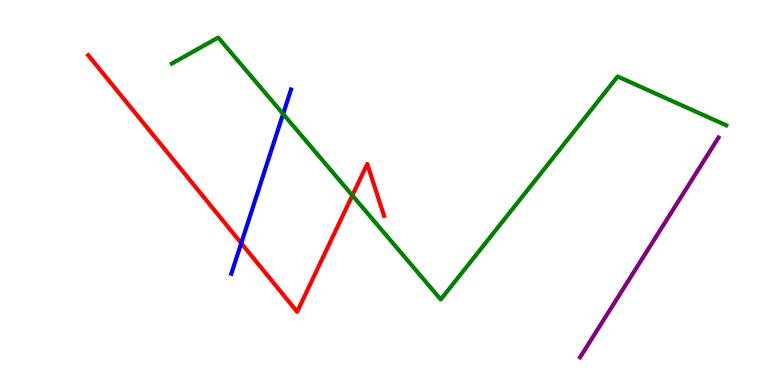[{'lines': ['blue', 'red'], 'intersections': [{'x': 3.11, 'y': 3.68}]}, {'lines': ['green', 'red'], 'intersections': [{'x': 4.55, 'y': 4.92}]}, {'lines': ['purple', 'red'], 'intersections': []}, {'lines': ['blue', 'green'], 'intersections': [{'x': 3.65, 'y': 7.04}]}, {'lines': ['blue', 'purple'], 'intersections': []}, {'lines': ['green', 'purple'], 'intersections': []}]